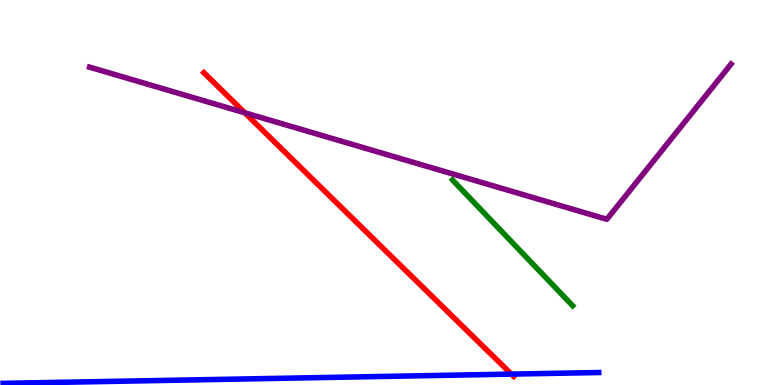[{'lines': ['blue', 'red'], 'intersections': [{'x': 6.6, 'y': 0.283}]}, {'lines': ['green', 'red'], 'intersections': []}, {'lines': ['purple', 'red'], 'intersections': [{'x': 3.16, 'y': 7.07}]}, {'lines': ['blue', 'green'], 'intersections': []}, {'lines': ['blue', 'purple'], 'intersections': []}, {'lines': ['green', 'purple'], 'intersections': []}]